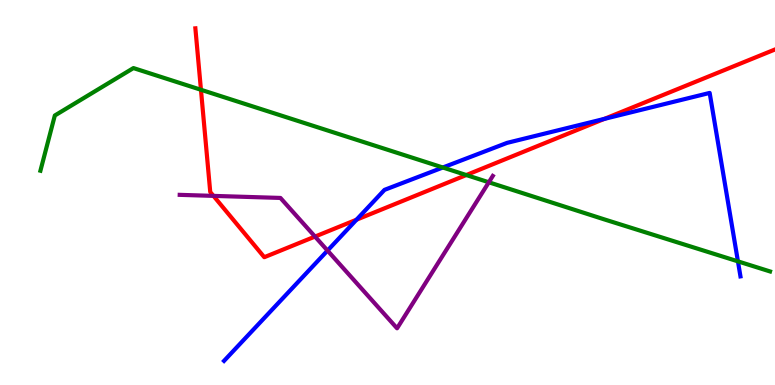[{'lines': ['blue', 'red'], 'intersections': [{'x': 4.6, 'y': 4.29}, {'x': 7.8, 'y': 6.91}]}, {'lines': ['green', 'red'], 'intersections': [{'x': 2.59, 'y': 7.67}, {'x': 6.02, 'y': 5.45}]}, {'lines': ['purple', 'red'], 'intersections': [{'x': 2.75, 'y': 4.91}, {'x': 4.06, 'y': 3.86}]}, {'lines': ['blue', 'green'], 'intersections': [{'x': 5.71, 'y': 5.65}, {'x': 9.52, 'y': 3.21}]}, {'lines': ['blue', 'purple'], 'intersections': [{'x': 4.23, 'y': 3.49}]}, {'lines': ['green', 'purple'], 'intersections': [{'x': 6.31, 'y': 5.27}]}]